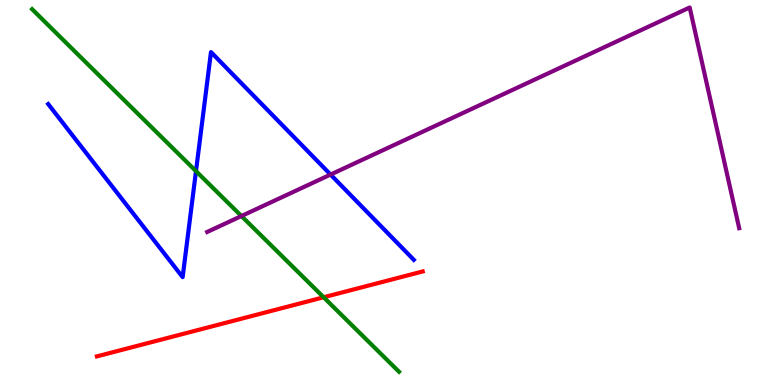[{'lines': ['blue', 'red'], 'intersections': []}, {'lines': ['green', 'red'], 'intersections': [{'x': 4.18, 'y': 2.28}]}, {'lines': ['purple', 'red'], 'intersections': []}, {'lines': ['blue', 'green'], 'intersections': [{'x': 2.53, 'y': 5.55}]}, {'lines': ['blue', 'purple'], 'intersections': [{'x': 4.27, 'y': 5.47}]}, {'lines': ['green', 'purple'], 'intersections': [{'x': 3.12, 'y': 4.39}]}]